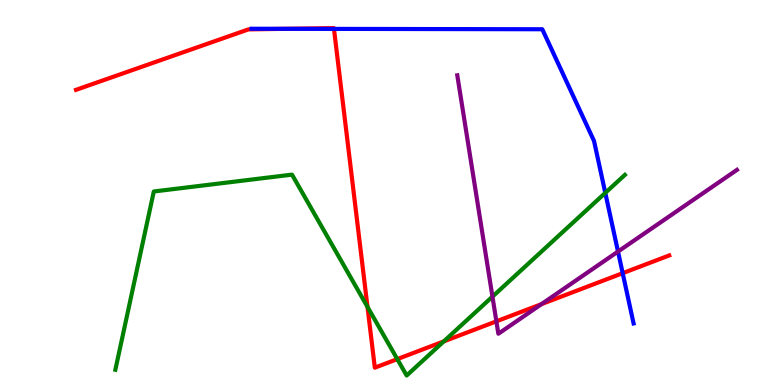[{'lines': ['blue', 'red'], 'intersections': [{'x': 3.7, 'y': 9.25}, {'x': 4.31, 'y': 9.25}, {'x': 8.03, 'y': 2.9}]}, {'lines': ['green', 'red'], 'intersections': [{'x': 4.74, 'y': 2.03}, {'x': 5.13, 'y': 0.672}, {'x': 5.73, 'y': 1.13}]}, {'lines': ['purple', 'red'], 'intersections': [{'x': 6.4, 'y': 1.65}, {'x': 6.99, 'y': 2.1}]}, {'lines': ['blue', 'green'], 'intersections': [{'x': 7.81, 'y': 4.99}]}, {'lines': ['blue', 'purple'], 'intersections': [{'x': 7.97, 'y': 3.47}]}, {'lines': ['green', 'purple'], 'intersections': [{'x': 6.35, 'y': 2.3}]}]